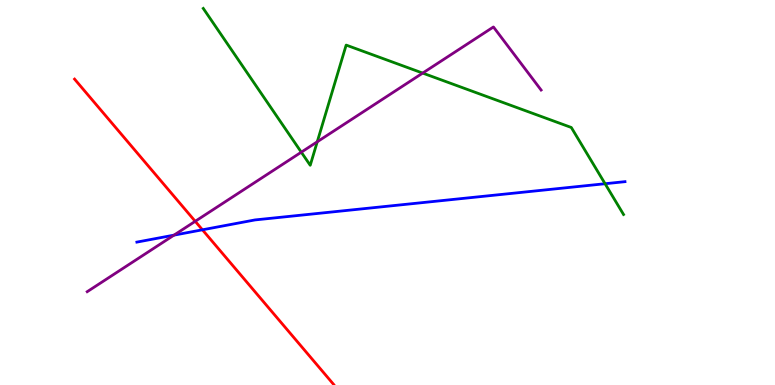[{'lines': ['blue', 'red'], 'intersections': [{'x': 2.61, 'y': 4.03}]}, {'lines': ['green', 'red'], 'intersections': []}, {'lines': ['purple', 'red'], 'intersections': [{'x': 2.52, 'y': 4.25}]}, {'lines': ['blue', 'green'], 'intersections': [{'x': 7.81, 'y': 5.23}]}, {'lines': ['blue', 'purple'], 'intersections': [{'x': 2.25, 'y': 3.89}]}, {'lines': ['green', 'purple'], 'intersections': [{'x': 3.89, 'y': 6.05}, {'x': 4.09, 'y': 6.32}, {'x': 5.45, 'y': 8.1}]}]